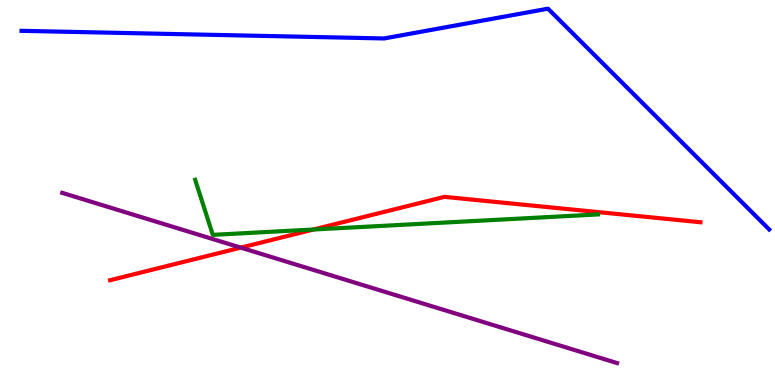[{'lines': ['blue', 'red'], 'intersections': []}, {'lines': ['green', 'red'], 'intersections': [{'x': 4.04, 'y': 4.04}]}, {'lines': ['purple', 'red'], 'intersections': [{'x': 3.11, 'y': 3.57}]}, {'lines': ['blue', 'green'], 'intersections': []}, {'lines': ['blue', 'purple'], 'intersections': []}, {'lines': ['green', 'purple'], 'intersections': []}]